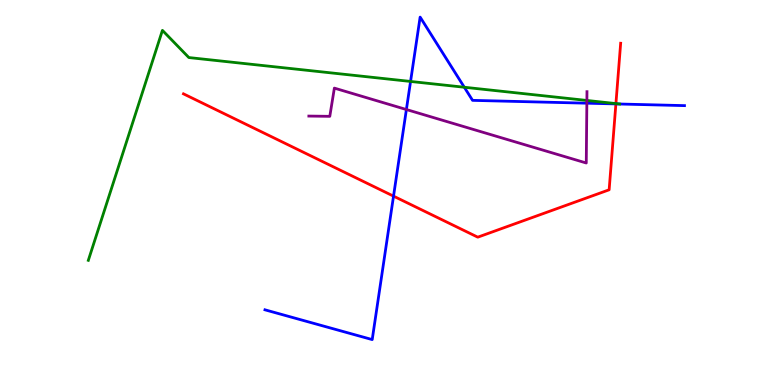[{'lines': ['blue', 'red'], 'intersections': [{'x': 5.08, 'y': 4.91}, {'x': 7.95, 'y': 7.3}]}, {'lines': ['green', 'red'], 'intersections': [{'x': 7.95, 'y': 7.31}]}, {'lines': ['purple', 'red'], 'intersections': []}, {'lines': ['blue', 'green'], 'intersections': [{'x': 5.3, 'y': 7.88}, {'x': 5.99, 'y': 7.73}]}, {'lines': ['blue', 'purple'], 'intersections': [{'x': 5.24, 'y': 7.16}, {'x': 7.57, 'y': 7.32}]}, {'lines': ['green', 'purple'], 'intersections': [{'x': 7.57, 'y': 7.39}]}]